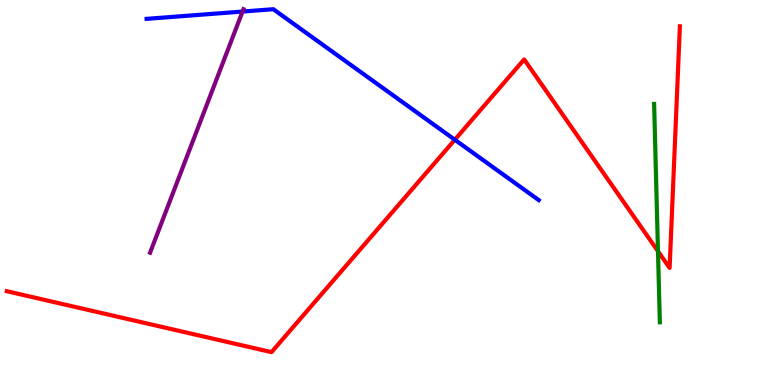[{'lines': ['blue', 'red'], 'intersections': [{'x': 5.87, 'y': 6.37}]}, {'lines': ['green', 'red'], 'intersections': [{'x': 8.49, 'y': 3.47}]}, {'lines': ['purple', 'red'], 'intersections': []}, {'lines': ['blue', 'green'], 'intersections': []}, {'lines': ['blue', 'purple'], 'intersections': [{'x': 3.13, 'y': 9.7}]}, {'lines': ['green', 'purple'], 'intersections': []}]